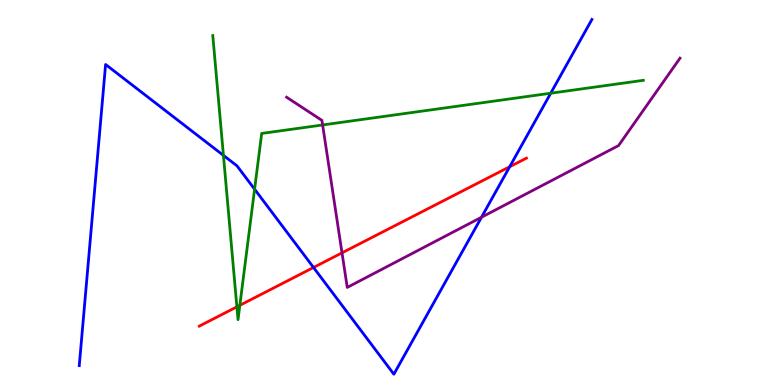[{'lines': ['blue', 'red'], 'intersections': [{'x': 4.05, 'y': 3.05}, {'x': 6.58, 'y': 5.67}]}, {'lines': ['green', 'red'], 'intersections': [{'x': 3.06, 'y': 2.03}, {'x': 3.09, 'y': 2.07}]}, {'lines': ['purple', 'red'], 'intersections': [{'x': 4.41, 'y': 3.43}]}, {'lines': ['blue', 'green'], 'intersections': [{'x': 2.88, 'y': 5.96}, {'x': 3.29, 'y': 5.09}, {'x': 7.11, 'y': 7.58}]}, {'lines': ['blue', 'purple'], 'intersections': [{'x': 6.21, 'y': 4.36}]}, {'lines': ['green', 'purple'], 'intersections': [{'x': 4.16, 'y': 6.75}]}]